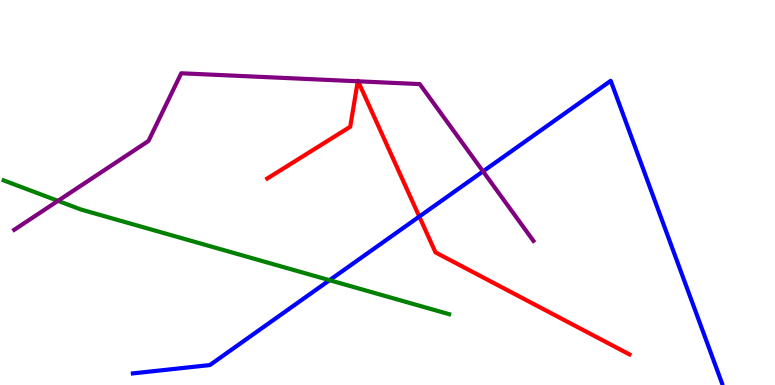[{'lines': ['blue', 'red'], 'intersections': [{'x': 5.41, 'y': 4.37}]}, {'lines': ['green', 'red'], 'intersections': []}, {'lines': ['purple', 'red'], 'intersections': [{'x': 4.62, 'y': 7.89}, {'x': 4.62, 'y': 7.89}]}, {'lines': ['blue', 'green'], 'intersections': [{'x': 4.25, 'y': 2.72}]}, {'lines': ['blue', 'purple'], 'intersections': [{'x': 6.23, 'y': 5.55}]}, {'lines': ['green', 'purple'], 'intersections': [{'x': 0.748, 'y': 4.78}]}]